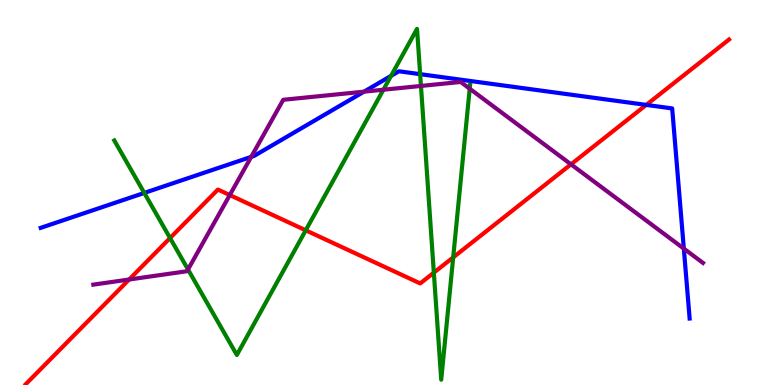[{'lines': ['blue', 'red'], 'intersections': [{'x': 8.34, 'y': 7.28}]}, {'lines': ['green', 'red'], 'intersections': [{'x': 2.19, 'y': 3.82}, {'x': 3.94, 'y': 4.02}, {'x': 5.6, 'y': 2.92}, {'x': 5.85, 'y': 3.32}]}, {'lines': ['purple', 'red'], 'intersections': [{'x': 1.67, 'y': 2.74}, {'x': 2.96, 'y': 4.93}, {'x': 7.37, 'y': 5.73}]}, {'lines': ['blue', 'green'], 'intersections': [{'x': 1.86, 'y': 4.99}, {'x': 5.05, 'y': 8.03}, {'x': 5.42, 'y': 8.07}]}, {'lines': ['blue', 'purple'], 'intersections': [{'x': 3.24, 'y': 5.93}, {'x': 4.7, 'y': 7.62}, {'x': 8.82, 'y': 3.54}]}, {'lines': ['green', 'purple'], 'intersections': [{'x': 2.43, 'y': 3.0}, {'x': 4.95, 'y': 7.67}, {'x': 5.43, 'y': 7.77}, {'x': 6.06, 'y': 7.7}]}]